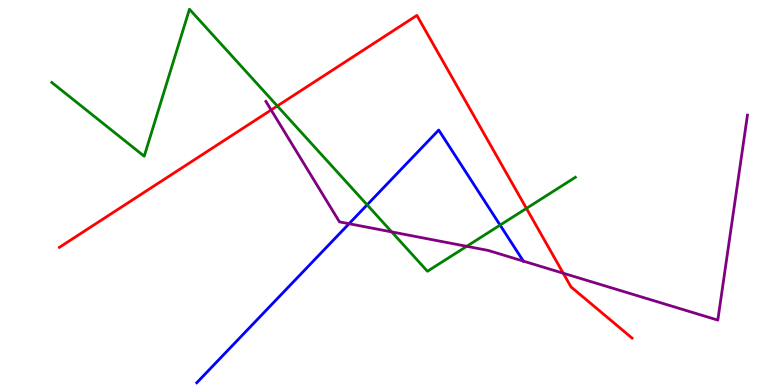[{'lines': ['blue', 'red'], 'intersections': []}, {'lines': ['green', 'red'], 'intersections': [{'x': 3.58, 'y': 7.25}, {'x': 6.79, 'y': 4.59}]}, {'lines': ['purple', 'red'], 'intersections': [{'x': 3.5, 'y': 7.14}, {'x': 7.27, 'y': 2.9}]}, {'lines': ['blue', 'green'], 'intersections': [{'x': 4.74, 'y': 4.68}, {'x': 6.45, 'y': 4.15}]}, {'lines': ['blue', 'purple'], 'intersections': [{'x': 4.5, 'y': 4.19}, {'x': 6.75, 'y': 3.22}]}, {'lines': ['green', 'purple'], 'intersections': [{'x': 5.05, 'y': 3.98}, {'x': 6.02, 'y': 3.6}]}]